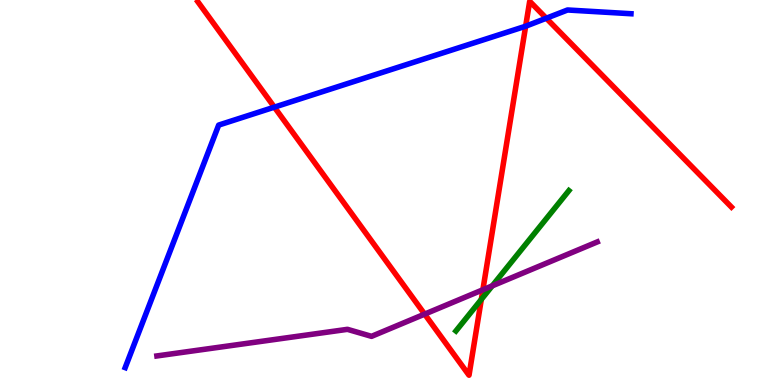[{'lines': ['blue', 'red'], 'intersections': [{'x': 3.54, 'y': 7.22}, {'x': 6.78, 'y': 9.32}, {'x': 7.05, 'y': 9.53}]}, {'lines': ['green', 'red'], 'intersections': [{'x': 6.21, 'y': 2.22}]}, {'lines': ['purple', 'red'], 'intersections': [{'x': 5.48, 'y': 1.84}, {'x': 6.23, 'y': 2.47}]}, {'lines': ['blue', 'green'], 'intersections': []}, {'lines': ['blue', 'purple'], 'intersections': []}, {'lines': ['green', 'purple'], 'intersections': [{'x': 6.35, 'y': 2.58}]}]